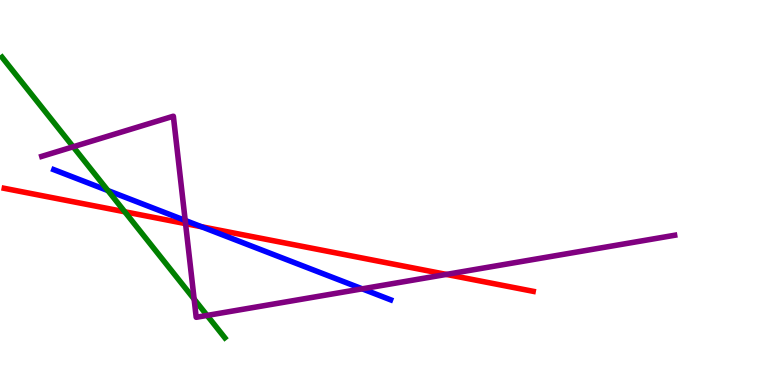[{'lines': ['blue', 'red'], 'intersections': [{'x': 2.6, 'y': 4.11}]}, {'lines': ['green', 'red'], 'intersections': [{'x': 1.61, 'y': 4.5}]}, {'lines': ['purple', 'red'], 'intersections': [{'x': 2.39, 'y': 4.19}, {'x': 5.76, 'y': 2.87}]}, {'lines': ['blue', 'green'], 'intersections': [{'x': 1.39, 'y': 5.05}]}, {'lines': ['blue', 'purple'], 'intersections': [{'x': 2.39, 'y': 4.27}, {'x': 4.67, 'y': 2.5}]}, {'lines': ['green', 'purple'], 'intersections': [{'x': 0.944, 'y': 6.19}, {'x': 2.5, 'y': 2.23}, {'x': 2.67, 'y': 1.81}]}]